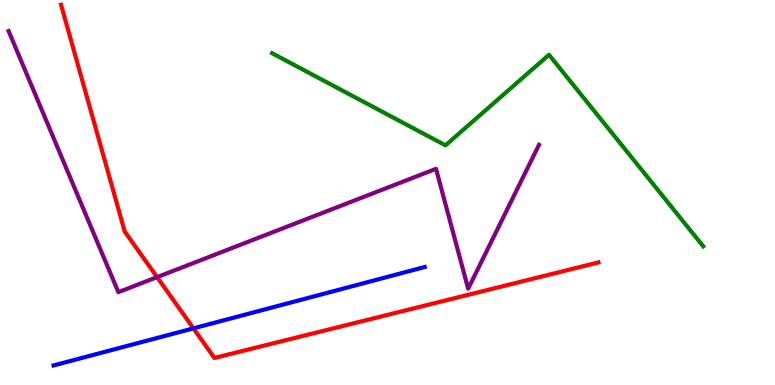[{'lines': ['blue', 'red'], 'intersections': [{'x': 2.5, 'y': 1.47}]}, {'lines': ['green', 'red'], 'intersections': []}, {'lines': ['purple', 'red'], 'intersections': [{'x': 2.03, 'y': 2.8}]}, {'lines': ['blue', 'green'], 'intersections': []}, {'lines': ['blue', 'purple'], 'intersections': []}, {'lines': ['green', 'purple'], 'intersections': []}]